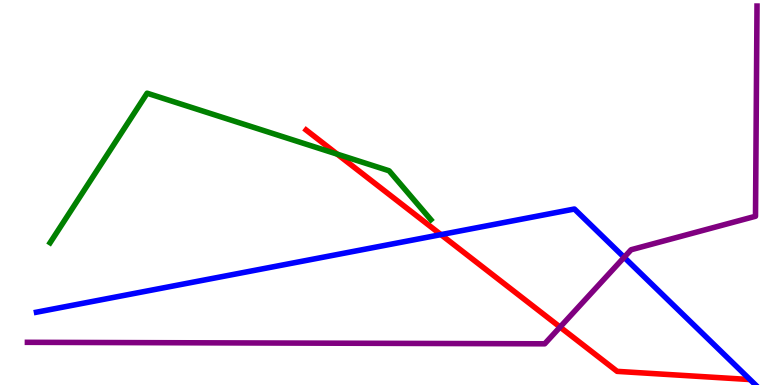[{'lines': ['blue', 'red'], 'intersections': [{'x': 5.69, 'y': 3.91}]}, {'lines': ['green', 'red'], 'intersections': [{'x': 4.35, 'y': 6.0}]}, {'lines': ['purple', 'red'], 'intersections': [{'x': 7.23, 'y': 1.5}]}, {'lines': ['blue', 'green'], 'intersections': []}, {'lines': ['blue', 'purple'], 'intersections': [{'x': 8.05, 'y': 3.32}]}, {'lines': ['green', 'purple'], 'intersections': []}]